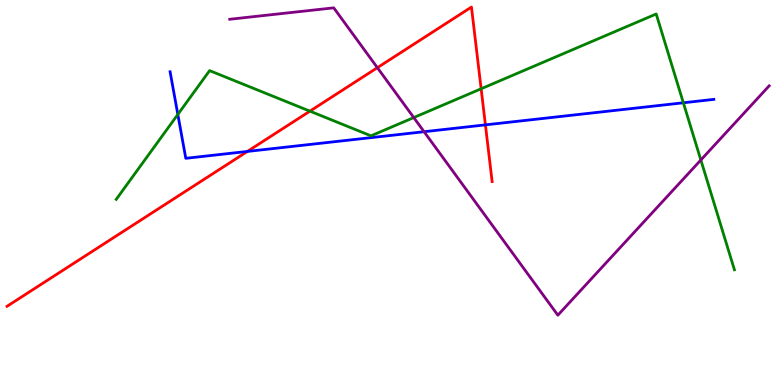[{'lines': ['blue', 'red'], 'intersections': [{'x': 3.19, 'y': 6.07}, {'x': 6.26, 'y': 6.76}]}, {'lines': ['green', 'red'], 'intersections': [{'x': 4.0, 'y': 7.11}, {'x': 6.21, 'y': 7.69}]}, {'lines': ['purple', 'red'], 'intersections': [{'x': 4.87, 'y': 8.24}]}, {'lines': ['blue', 'green'], 'intersections': [{'x': 2.29, 'y': 7.03}, {'x': 8.82, 'y': 7.33}]}, {'lines': ['blue', 'purple'], 'intersections': [{'x': 5.47, 'y': 6.58}]}, {'lines': ['green', 'purple'], 'intersections': [{'x': 5.34, 'y': 6.95}, {'x': 9.04, 'y': 5.84}]}]